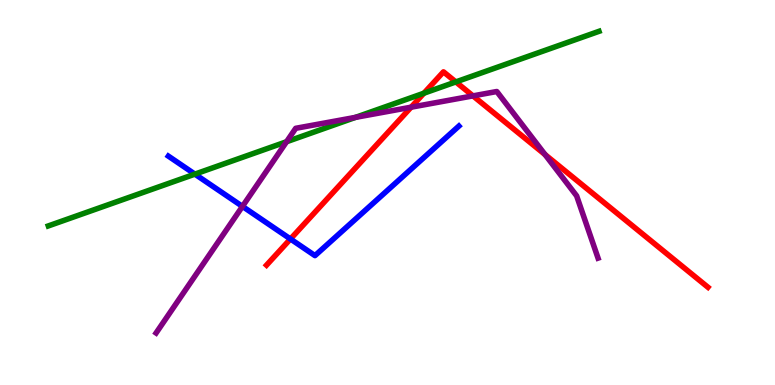[{'lines': ['blue', 'red'], 'intersections': [{'x': 3.75, 'y': 3.79}]}, {'lines': ['green', 'red'], 'intersections': [{'x': 5.47, 'y': 7.58}, {'x': 5.88, 'y': 7.87}]}, {'lines': ['purple', 'red'], 'intersections': [{'x': 5.3, 'y': 7.22}, {'x': 6.1, 'y': 7.51}, {'x': 7.03, 'y': 5.99}]}, {'lines': ['blue', 'green'], 'intersections': [{'x': 2.51, 'y': 5.48}]}, {'lines': ['blue', 'purple'], 'intersections': [{'x': 3.13, 'y': 4.64}]}, {'lines': ['green', 'purple'], 'intersections': [{'x': 3.7, 'y': 6.32}, {'x': 4.59, 'y': 6.95}]}]